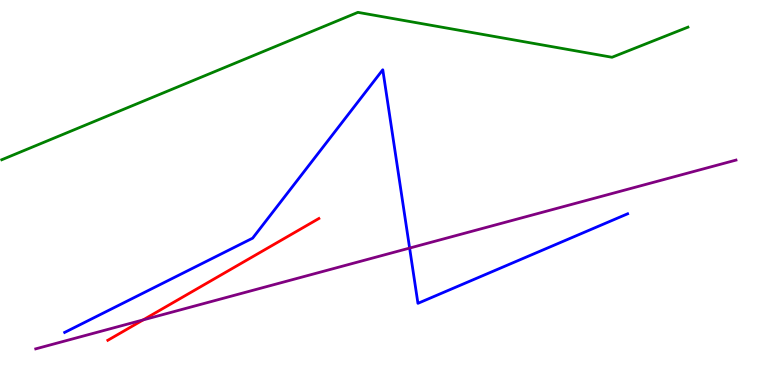[{'lines': ['blue', 'red'], 'intersections': []}, {'lines': ['green', 'red'], 'intersections': []}, {'lines': ['purple', 'red'], 'intersections': [{'x': 1.85, 'y': 1.69}]}, {'lines': ['blue', 'green'], 'intersections': []}, {'lines': ['blue', 'purple'], 'intersections': [{'x': 5.29, 'y': 3.56}]}, {'lines': ['green', 'purple'], 'intersections': []}]